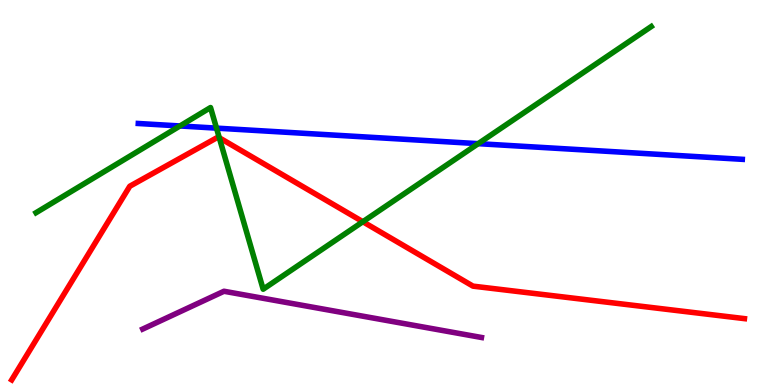[{'lines': ['blue', 'red'], 'intersections': []}, {'lines': ['green', 'red'], 'intersections': [{'x': 2.83, 'y': 6.42}, {'x': 4.68, 'y': 4.24}]}, {'lines': ['purple', 'red'], 'intersections': []}, {'lines': ['blue', 'green'], 'intersections': [{'x': 2.32, 'y': 6.73}, {'x': 2.79, 'y': 6.67}, {'x': 6.17, 'y': 6.27}]}, {'lines': ['blue', 'purple'], 'intersections': []}, {'lines': ['green', 'purple'], 'intersections': []}]